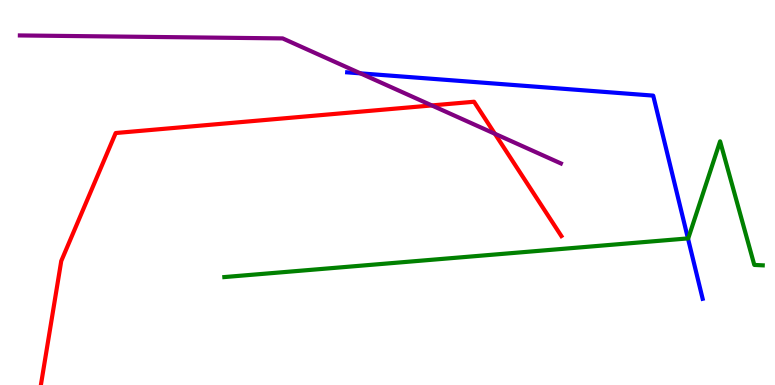[{'lines': ['blue', 'red'], 'intersections': []}, {'lines': ['green', 'red'], 'intersections': []}, {'lines': ['purple', 'red'], 'intersections': [{'x': 5.57, 'y': 7.26}, {'x': 6.39, 'y': 6.53}]}, {'lines': ['blue', 'green'], 'intersections': [{'x': 8.88, 'y': 3.81}]}, {'lines': ['blue', 'purple'], 'intersections': [{'x': 4.65, 'y': 8.09}]}, {'lines': ['green', 'purple'], 'intersections': []}]